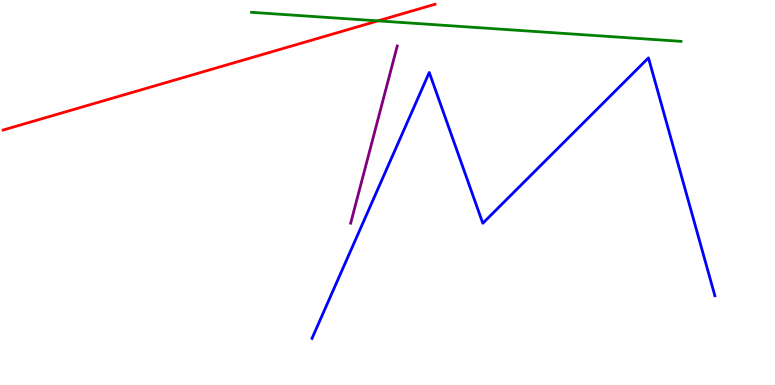[{'lines': ['blue', 'red'], 'intersections': []}, {'lines': ['green', 'red'], 'intersections': [{'x': 4.88, 'y': 9.46}]}, {'lines': ['purple', 'red'], 'intersections': []}, {'lines': ['blue', 'green'], 'intersections': []}, {'lines': ['blue', 'purple'], 'intersections': []}, {'lines': ['green', 'purple'], 'intersections': []}]